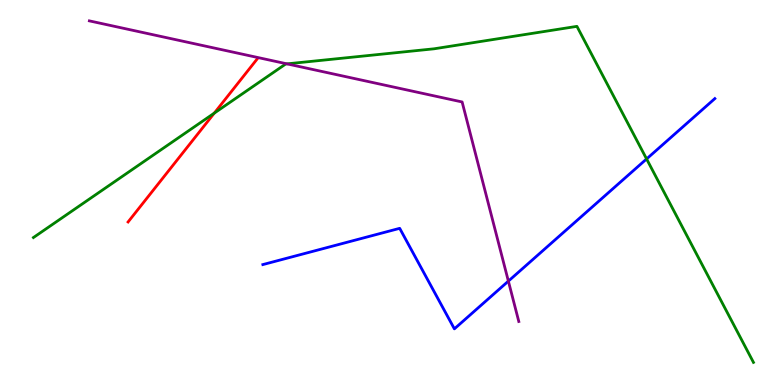[{'lines': ['blue', 'red'], 'intersections': []}, {'lines': ['green', 'red'], 'intersections': [{'x': 2.76, 'y': 7.06}]}, {'lines': ['purple', 'red'], 'intersections': []}, {'lines': ['blue', 'green'], 'intersections': [{'x': 8.34, 'y': 5.87}]}, {'lines': ['blue', 'purple'], 'intersections': [{'x': 6.56, 'y': 2.7}]}, {'lines': ['green', 'purple'], 'intersections': [{'x': 3.7, 'y': 8.34}]}]